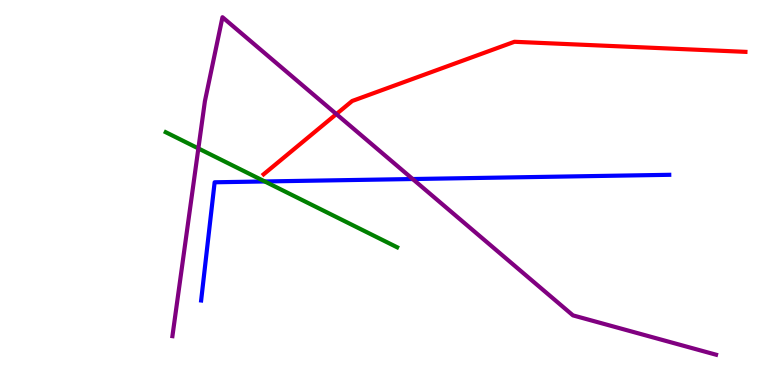[{'lines': ['blue', 'red'], 'intersections': []}, {'lines': ['green', 'red'], 'intersections': []}, {'lines': ['purple', 'red'], 'intersections': [{'x': 4.34, 'y': 7.04}]}, {'lines': ['blue', 'green'], 'intersections': [{'x': 3.42, 'y': 5.29}]}, {'lines': ['blue', 'purple'], 'intersections': [{'x': 5.33, 'y': 5.35}]}, {'lines': ['green', 'purple'], 'intersections': [{'x': 2.56, 'y': 6.14}]}]